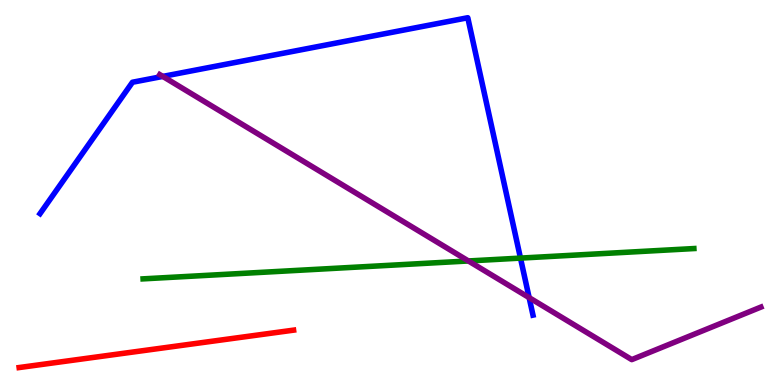[{'lines': ['blue', 'red'], 'intersections': []}, {'lines': ['green', 'red'], 'intersections': []}, {'lines': ['purple', 'red'], 'intersections': []}, {'lines': ['blue', 'green'], 'intersections': [{'x': 6.72, 'y': 3.3}]}, {'lines': ['blue', 'purple'], 'intersections': [{'x': 2.1, 'y': 8.02}, {'x': 6.83, 'y': 2.27}]}, {'lines': ['green', 'purple'], 'intersections': [{'x': 6.04, 'y': 3.22}]}]